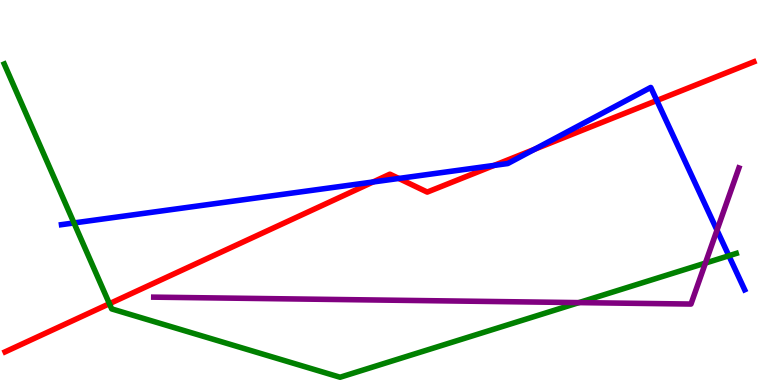[{'lines': ['blue', 'red'], 'intersections': [{'x': 4.81, 'y': 5.27}, {'x': 5.15, 'y': 5.36}, {'x': 6.38, 'y': 5.7}, {'x': 6.9, 'y': 6.12}, {'x': 8.48, 'y': 7.39}]}, {'lines': ['green', 'red'], 'intersections': [{'x': 1.41, 'y': 2.11}]}, {'lines': ['purple', 'red'], 'intersections': []}, {'lines': ['blue', 'green'], 'intersections': [{'x': 0.955, 'y': 4.21}, {'x': 9.4, 'y': 3.36}]}, {'lines': ['blue', 'purple'], 'intersections': [{'x': 9.25, 'y': 4.02}]}, {'lines': ['green', 'purple'], 'intersections': [{'x': 7.47, 'y': 2.14}, {'x': 9.1, 'y': 3.17}]}]